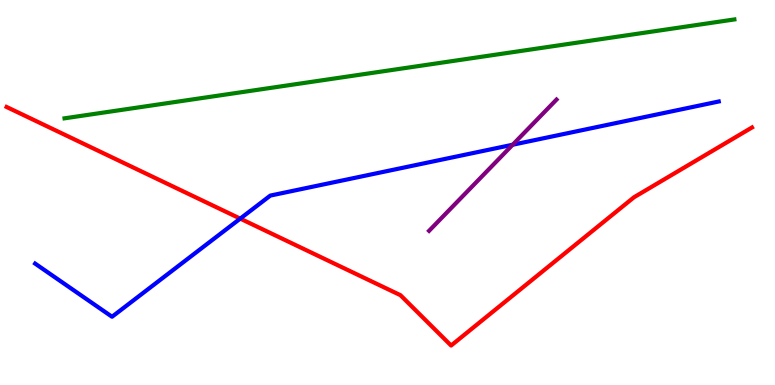[{'lines': ['blue', 'red'], 'intersections': [{'x': 3.1, 'y': 4.32}]}, {'lines': ['green', 'red'], 'intersections': []}, {'lines': ['purple', 'red'], 'intersections': []}, {'lines': ['blue', 'green'], 'intersections': []}, {'lines': ['blue', 'purple'], 'intersections': [{'x': 6.62, 'y': 6.24}]}, {'lines': ['green', 'purple'], 'intersections': []}]